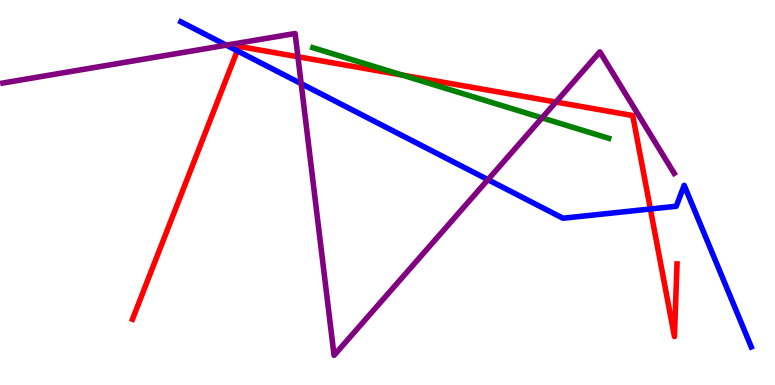[{'lines': ['blue', 'red'], 'intersections': [{'x': 3.06, 'y': 8.68}, {'x': 8.39, 'y': 4.57}]}, {'lines': ['green', 'red'], 'intersections': [{'x': 5.19, 'y': 8.05}]}, {'lines': ['purple', 'red'], 'intersections': [{'x': 3.84, 'y': 8.53}, {'x': 7.17, 'y': 7.35}]}, {'lines': ['blue', 'green'], 'intersections': []}, {'lines': ['blue', 'purple'], 'intersections': [{'x': 2.92, 'y': 8.83}, {'x': 3.89, 'y': 7.83}, {'x': 6.3, 'y': 5.33}]}, {'lines': ['green', 'purple'], 'intersections': [{'x': 6.99, 'y': 6.94}]}]